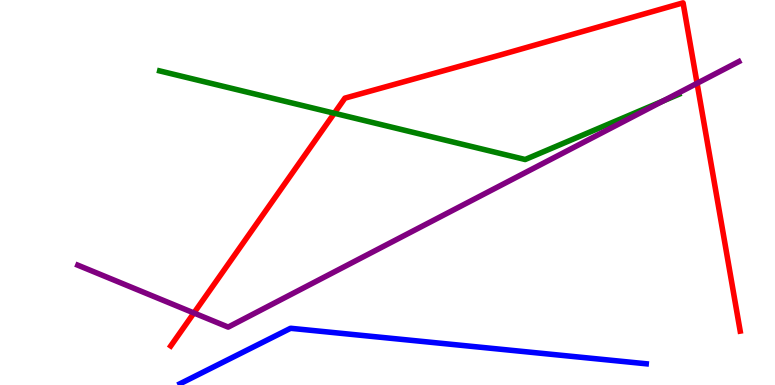[{'lines': ['blue', 'red'], 'intersections': []}, {'lines': ['green', 'red'], 'intersections': [{'x': 4.31, 'y': 7.06}]}, {'lines': ['purple', 'red'], 'intersections': [{'x': 2.5, 'y': 1.87}, {'x': 8.99, 'y': 7.84}]}, {'lines': ['blue', 'green'], 'intersections': []}, {'lines': ['blue', 'purple'], 'intersections': []}, {'lines': ['green', 'purple'], 'intersections': [{'x': 8.56, 'y': 7.38}]}]